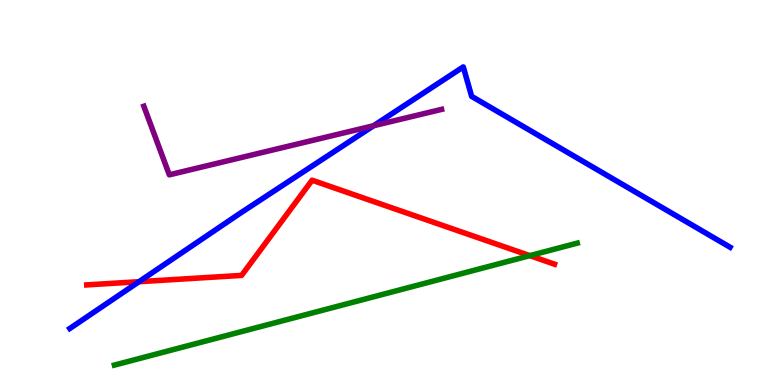[{'lines': ['blue', 'red'], 'intersections': [{'x': 1.79, 'y': 2.68}]}, {'lines': ['green', 'red'], 'intersections': [{'x': 6.84, 'y': 3.36}]}, {'lines': ['purple', 'red'], 'intersections': []}, {'lines': ['blue', 'green'], 'intersections': []}, {'lines': ['blue', 'purple'], 'intersections': [{'x': 4.82, 'y': 6.73}]}, {'lines': ['green', 'purple'], 'intersections': []}]